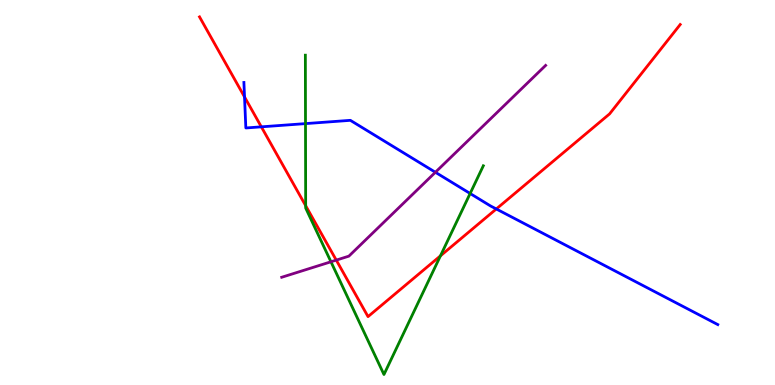[{'lines': ['blue', 'red'], 'intersections': [{'x': 3.16, 'y': 7.48}, {'x': 3.37, 'y': 6.71}, {'x': 6.4, 'y': 4.57}]}, {'lines': ['green', 'red'], 'intersections': [{'x': 3.94, 'y': 4.66}, {'x': 5.68, 'y': 3.35}]}, {'lines': ['purple', 'red'], 'intersections': [{'x': 4.34, 'y': 3.24}]}, {'lines': ['blue', 'green'], 'intersections': [{'x': 3.94, 'y': 6.79}, {'x': 6.07, 'y': 4.97}]}, {'lines': ['blue', 'purple'], 'intersections': [{'x': 5.62, 'y': 5.53}]}, {'lines': ['green', 'purple'], 'intersections': [{'x': 4.27, 'y': 3.2}]}]